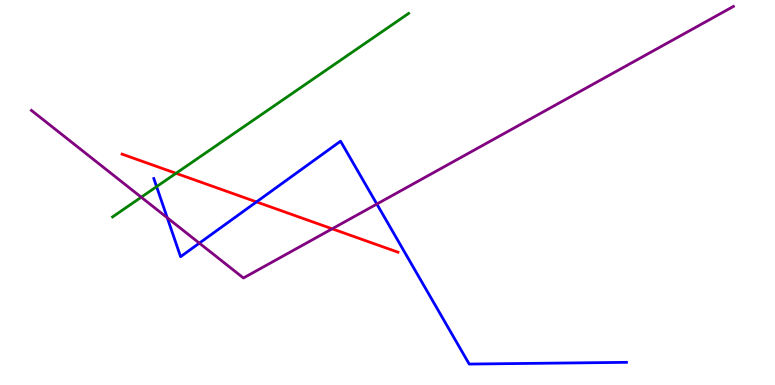[{'lines': ['blue', 'red'], 'intersections': [{'x': 3.31, 'y': 4.76}]}, {'lines': ['green', 'red'], 'intersections': [{'x': 2.27, 'y': 5.5}]}, {'lines': ['purple', 'red'], 'intersections': [{'x': 4.29, 'y': 4.06}]}, {'lines': ['blue', 'green'], 'intersections': [{'x': 2.02, 'y': 5.15}]}, {'lines': ['blue', 'purple'], 'intersections': [{'x': 2.16, 'y': 4.34}, {'x': 2.57, 'y': 3.68}, {'x': 4.86, 'y': 4.7}]}, {'lines': ['green', 'purple'], 'intersections': [{'x': 1.82, 'y': 4.88}]}]